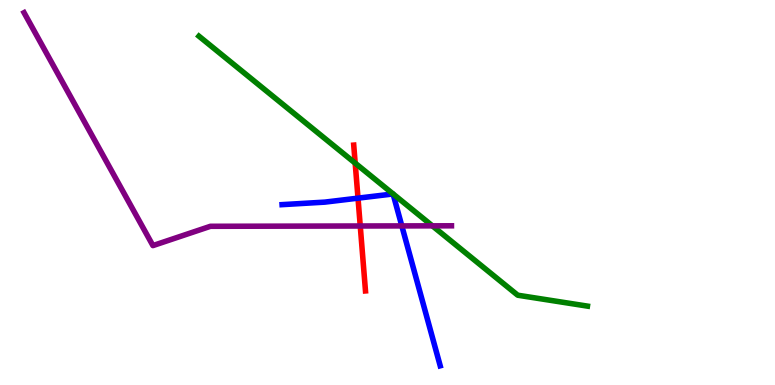[{'lines': ['blue', 'red'], 'intersections': [{'x': 4.62, 'y': 4.85}]}, {'lines': ['green', 'red'], 'intersections': [{'x': 4.58, 'y': 5.76}]}, {'lines': ['purple', 'red'], 'intersections': [{'x': 4.65, 'y': 4.13}]}, {'lines': ['blue', 'green'], 'intersections': []}, {'lines': ['blue', 'purple'], 'intersections': [{'x': 5.18, 'y': 4.13}]}, {'lines': ['green', 'purple'], 'intersections': [{'x': 5.58, 'y': 4.13}]}]